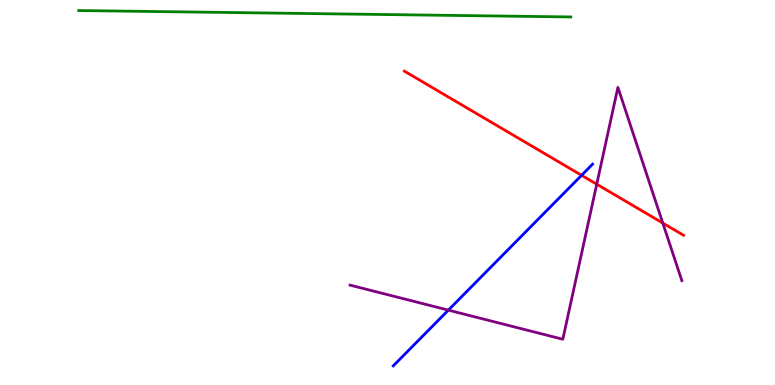[{'lines': ['blue', 'red'], 'intersections': [{'x': 7.5, 'y': 5.45}]}, {'lines': ['green', 'red'], 'intersections': []}, {'lines': ['purple', 'red'], 'intersections': [{'x': 7.7, 'y': 5.22}, {'x': 8.55, 'y': 4.21}]}, {'lines': ['blue', 'green'], 'intersections': []}, {'lines': ['blue', 'purple'], 'intersections': [{'x': 5.79, 'y': 1.94}]}, {'lines': ['green', 'purple'], 'intersections': []}]